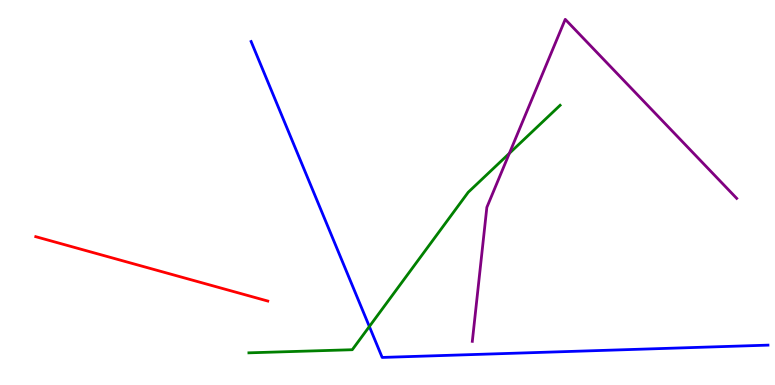[{'lines': ['blue', 'red'], 'intersections': []}, {'lines': ['green', 'red'], 'intersections': []}, {'lines': ['purple', 'red'], 'intersections': []}, {'lines': ['blue', 'green'], 'intersections': [{'x': 4.77, 'y': 1.52}]}, {'lines': ['blue', 'purple'], 'intersections': []}, {'lines': ['green', 'purple'], 'intersections': [{'x': 6.57, 'y': 6.02}]}]